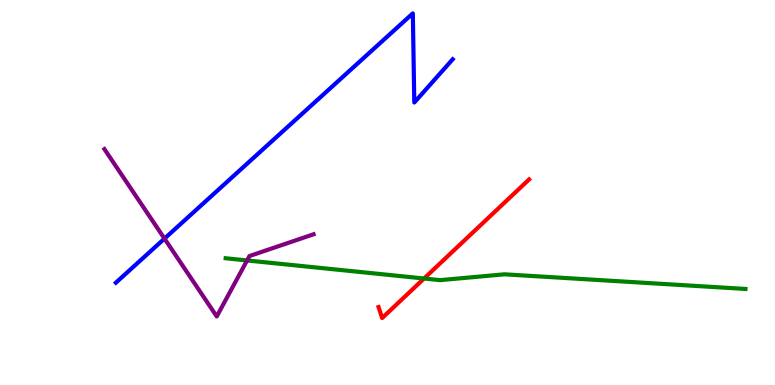[{'lines': ['blue', 'red'], 'intersections': []}, {'lines': ['green', 'red'], 'intersections': [{'x': 5.47, 'y': 2.77}]}, {'lines': ['purple', 'red'], 'intersections': []}, {'lines': ['blue', 'green'], 'intersections': []}, {'lines': ['blue', 'purple'], 'intersections': [{'x': 2.12, 'y': 3.8}]}, {'lines': ['green', 'purple'], 'intersections': [{'x': 3.19, 'y': 3.24}]}]